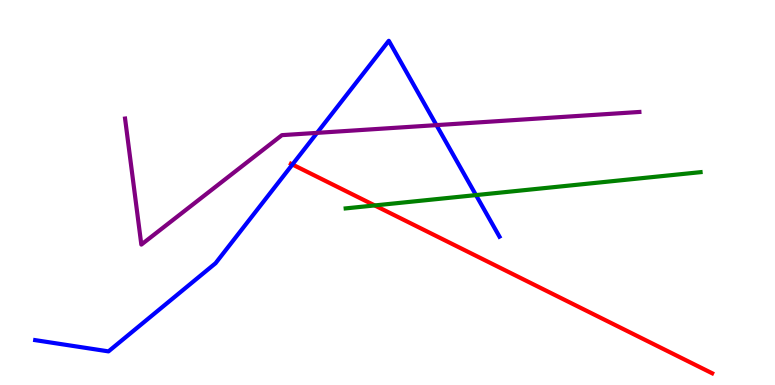[{'lines': ['blue', 'red'], 'intersections': [{'x': 3.77, 'y': 5.73}]}, {'lines': ['green', 'red'], 'intersections': [{'x': 4.84, 'y': 4.66}]}, {'lines': ['purple', 'red'], 'intersections': []}, {'lines': ['blue', 'green'], 'intersections': [{'x': 6.14, 'y': 4.93}]}, {'lines': ['blue', 'purple'], 'intersections': [{'x': 4.09, 'y': 6.55}, {'x': 5.63, 'y': 6.75}]}, {'lines': ['green', 'purple'], 'intersections': []}]